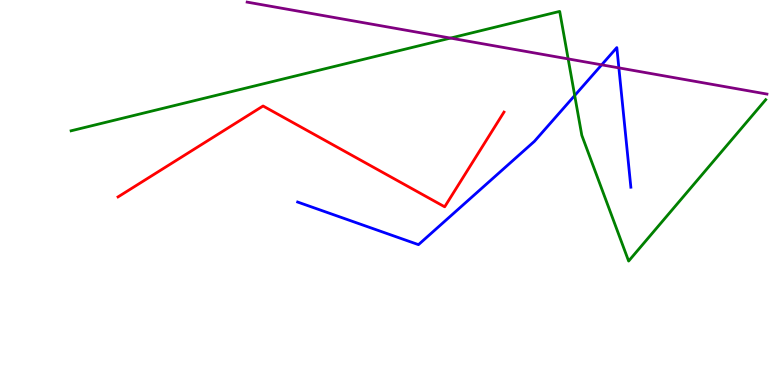[{'lines': ['blue', 'red'], 'intersections': []}, {'lines': ['green', 'red'], 'intersections': []}, {'lines': ['purple', 'red'], 'intersections': []}, {'lines': ['blue', 'green'], 'intersections': [{'x': 7.42, 'y': 7.52}]}, {'lines': ['blue', 'purple'], 'intersections': [{'x': 7.76, 'y': 8.32}, {'x': 7.99, 'y': 8.24}]}, {'lines': ['green', 'purple'], 'intersections': [{'x': 5.81, 'y': 9.01}, {'x': 7.33, 'y': 8.47}]}]